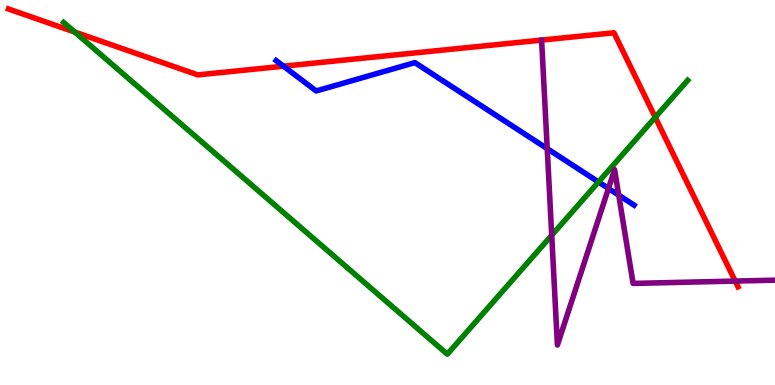[{'lines': ['blue', 'red'], 'intersections': [{'x': 3.66, 'y': 8.28}]}, {'lines': ['green', 'red'], 'intersections': [{'x': 0.965, 'y': 9.17}, {'x': 8.45, 'y': 6.95}]}, {'lines': ['purple', 'red'], 'intersections': [{'x': 9.49, 'y': 2.7}]}, {'lines': ['blue', 'green'], 'intersections': [{'x': 7.72, 'y': 5.27}]}, {'lines': ['blue', 'purple'], 'intersections': [{'x': 7.06, 'y': 6.14}, {'x': 7.85, 'y': 5.1}, {'x': 7.98, 'y': 4.93}]}, {'lines': ['green', 'purple'], 'intersections': [{'x': 7.12, 'y': 3.89}]}]